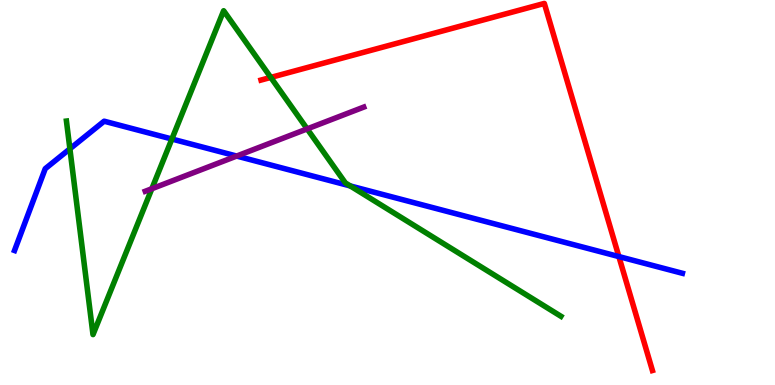[{'lines': ['blue', 'red'], 'intersections': [{'x': 7.99, 'y': 3.34}]}, {'lines': ['green', 'red'], 'intersections': [{'x': 3.49, 'y': 7.99}]}, {'lines': ['purple', 'red'], 'intersections': []}, {'lines': ['blue', 'green'], 'intersections': [{'x': 0.902, 'y': 6.13}, {'x': 2.22, 'y': 6.39}, {'x': 4.52, 'y': 5.17}]}, {'lines': ['blue', 'purple'], 'intersections': [{'x': 3.05, 'y': 5.95}]}, {'lines': ['green', 'purple'], 'intersections': [{'x': 1.96, 'y': 5.1}, {'x': 3.96, 'y': 6.65}]}]